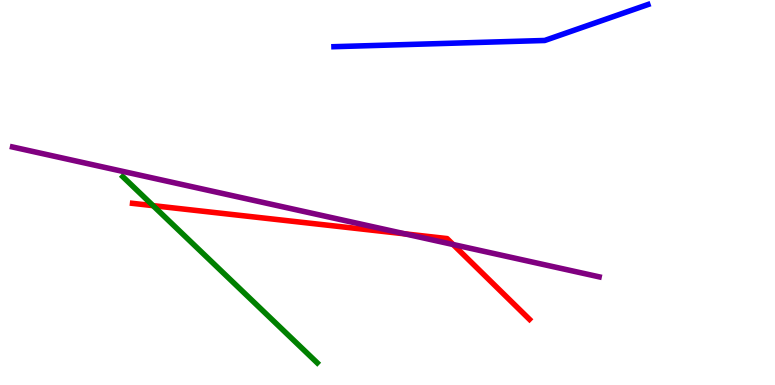[{'lines': ['blue', 'red'], 'intersections': []}, {'lines': ['green', 'red'], 'intersections': [{'x': 1.97, 'y': 4.66}]}, {'lines': ['purple', 'red'], 'intersections': [{'x': 5.23, 'y': 3.93}, {'x': 5.85, 'y': 3.65}]}, {'lines': ['blue', 'green'], 'intersections': []}, {'lines': ['blue', 'purple'], 'intersections': []}, {'lines': ['green', 'purple'], 'intersections': []}]